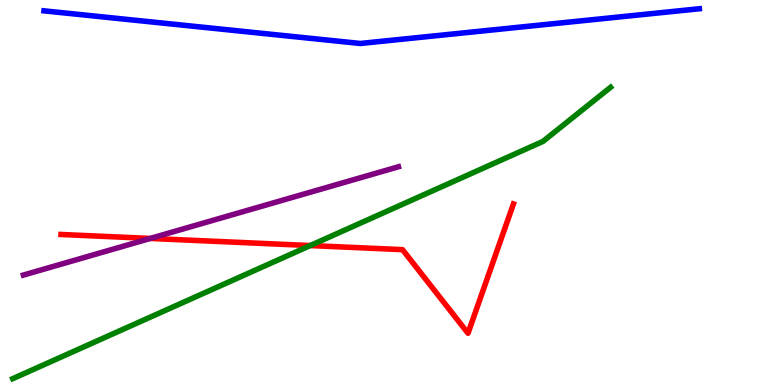[{'lines': ['blue', 'red'], 'intersections': []}, {'lines': ['green', 'red'], 'intersections': [{'x': 4.0, 'y': 3.62}]}, {'lines': ['purple', 'red'], 'intersections': [{'x': 1.94, 'y': 3.81}]}, {'lines': ['blue', 'green'], 'intersections': []}, {'lines': ['blue', 'purple'], 'intersections': []}, {'lines': ['green', 'purple'], 'intersections': []}]